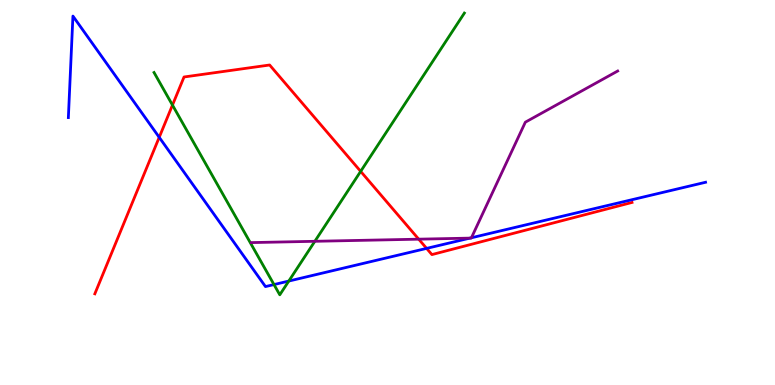[{'lines': ['blue', 'red'], 'intersections': [{'x': 2.05, 'y': 6.43}, {'x': 5.5, 'y': 3.55}]}, {'lines': ['green', 'red'], 'intersections': [{'x': 2.23, 'y': 7.27}, {'x': 4.65, 'y': 5.55}]}, {'lines': ['purple', 'red'], 'intersections': [{'x': 5.4, 'y': 3.79}]}, {'lines': ['blue', 'green'], 'intersections': [{'x': 3.54, 'y': 2.61}, {'x': 3.73, 'y': 2.7}]}, {'lines': ['blue', 'purple'], 'intersections': [{'x': 6.06, 'y': 3.81}, {'x': 6.08, 'y': 3.82}]}, {'lines': ['green', 'purple'], 'intersections': [{'x': 4.06, 'y': 3.73}]}]